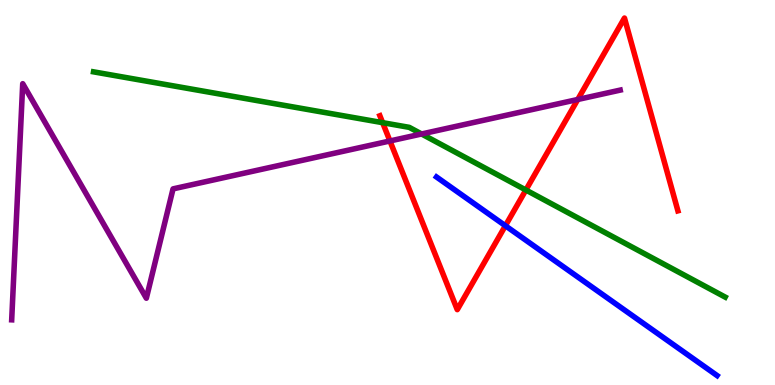[{'lines': ['blue', 'red'], 'intersections': [{'x': 6.52, 'y': 4.14}]}, {'lines': ['green', 'red'], 'intersections': [{'x': 4.94, 'y': 6.81}, {'x': 6.79, 'y': 5.06}]}, {'lines': ['purple', 'red'], 'intersections': [{'x': 5.03, 'y': 6.34}, {'x': 7.46, 'y': 7.42}]}, {'lines': ['blue', 'green'], 'intersections': []}, {'lines': ['blue', 'purple'], 'intersections': []}, {'lines': ['green', 'purple'], 'intersections': [{'x': 5.44, 'y': 6.52}]}]